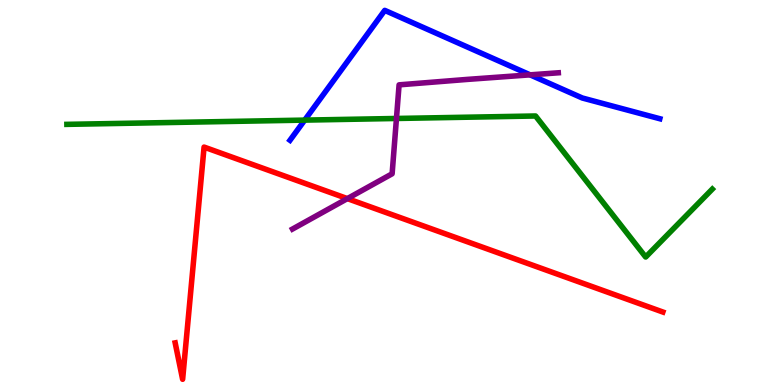[{'lines': ['blue', 'red'], 'intersections': []}, {'lines': ['green', 'red'], 'intersections': []}, {'lines': ['purple', 'red'], 'intersections': [{'x': 4.48, 'y': 4.84}]}, {'lines': ['blue', 'green'], 'intersections': [{'x': 3.93, 'y': 6.88}]}, {'lines': ['blue', 'purple'], 'intersections': [{'x': 6.84, 'y': 8.06}]}, {'lines': ['green', 'purple'], 'intersections': [{'x': 5.12, 'y': 6.92}]}]